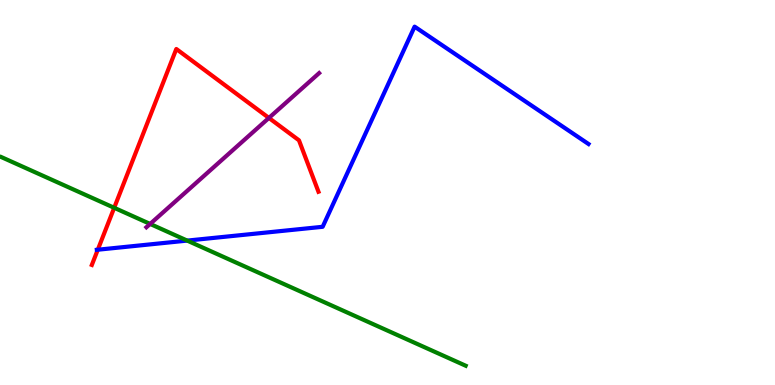[{'lines': ['blue', 'red'], 'intersections': [{'x': 1.26, 'y': 3.51}]}, {'lines': ['green', 'red'], 'intersections': [{'x': 1.47, 'y': 4.6}]}, {'lines': ['purple', 'red'], 'intersections': [{'x': 3.47, 'y': 6.94}]}, {'lines': ['blue', 'green'], 'intersections': [{'x': 2.42, 'y': 3.75}]}, {'lines': ['blue', 'purple'], 'intersections': []}, {'lines': ['green', 'purple'], 'intersections': [{'x': 1.94, 'y': 4.18}]}]